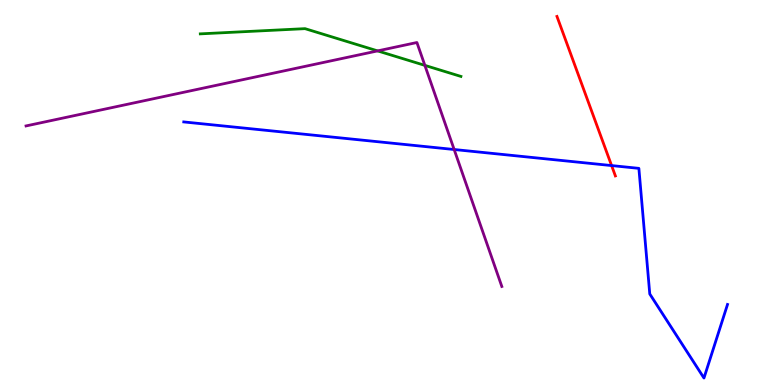[{'lines': ['blue', 'red'], 'intersections': [{'x': 7.89, 'y': 5.7}]}, {'lines': ['green', 'red'], 'intersections': []}, {'lines': ['purple', 'red'], 'intersections': []}, {'lines': ['blue', 'green'], 'intersections': []}, {'lines': ['blue', 'purple'], 'intersections': [{'x': 5.86, 'y': 6.12}]}, {'lines': ['green', 'purple'], 'intersections': [{'x': 4.87, 'y': 8.68}, {'x': 5.48, 'y': 8.3}]}]